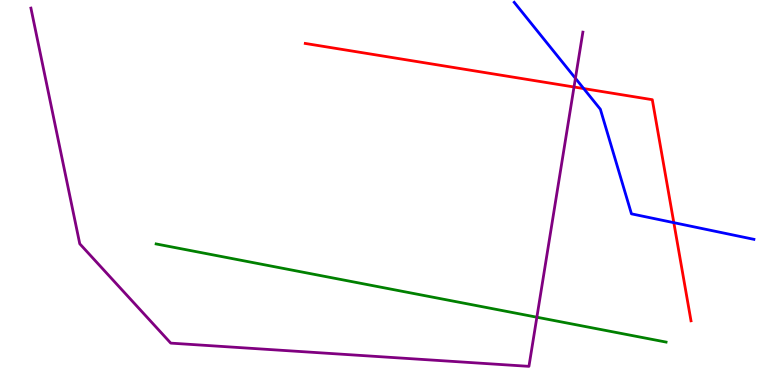[{'lines': ['blue', 'red'], 'intersections': [{'x': 7.53, 'y': 7.7}, {'x': 8.69, 'y': 4.22}]}, {'lines': ['green', 'red'], 'intersections': []}, {'lines': ['purple', 'red'], 'intersections': [{'x': 7.41, 'y': 7.74}]}, {'lines': ['blue', 'green'], 'intersections': []}, {'lines': ['blue', 'purple'], 'intersections': [{'x': 7.42, 'y': 7.97}]}, {'lines': ['green', 'purple'], 'intersections': [{'x': 6.93, 'y': 1.76}]}]